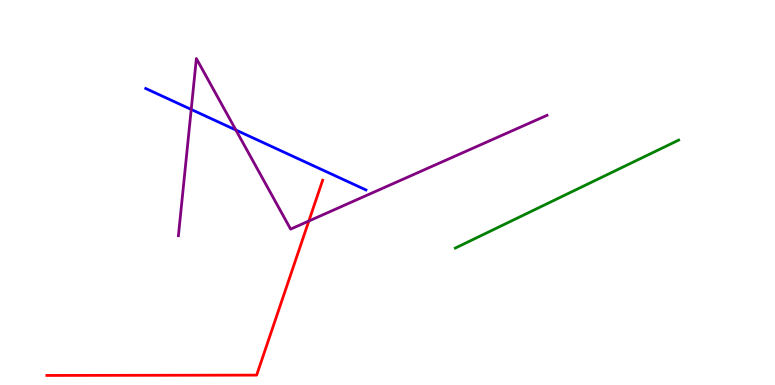[{'lines': ['blue', 'red'], 'intersections': []}, {'lines': ['green', 'red'], 'intersections': []}, {'lines': ['purple', 'red'], 'intersections': [{'x': 3.98, 'y': 4.26}]}, {'lines': ['blue', 'green'], 'intersections': []}, {'lines': ['blue', 'purple'], 'intersections': [{'x': 2.47, 'y': 7.16}, {'x': 3.04, 'y': 6.62}]}, {'lines': ['green', 'purple'], 'intersections': []}]